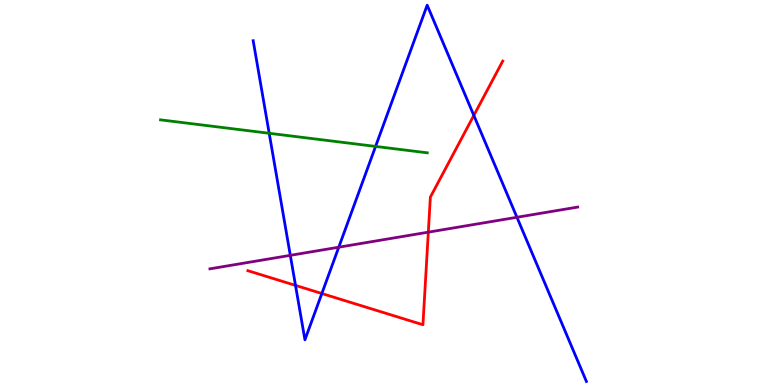[{'lines': ['blue', 'red'], 'intersections': [{'x': 3.81, 'y': 2.59}, {'x': 4.15, 'y': 2.38}, {'x': 6.11, 'y': 7.0}]}, {'lines': ['green', 'red'], 'intersections': []}, {'lines': ['purple', 'red'], 'intersections': [{'x': 5.53, 'y': 3.97}]}, {'lines': ['blue', 'green'], 'intersections': [{'x': 3.47, 'y': 6.54}, {'x': 4.85, 'y': 6.2}]}, {'lines': ['blue', 'purple'], 'intersections': [{'x': 3.75, 'y': 3.37}, {'x': 4.37, 'y': 3.58}, {'x': 6.67, 'y': 4.36}]}, {'lines': ['green', 'purple'], 'intersections': []}]